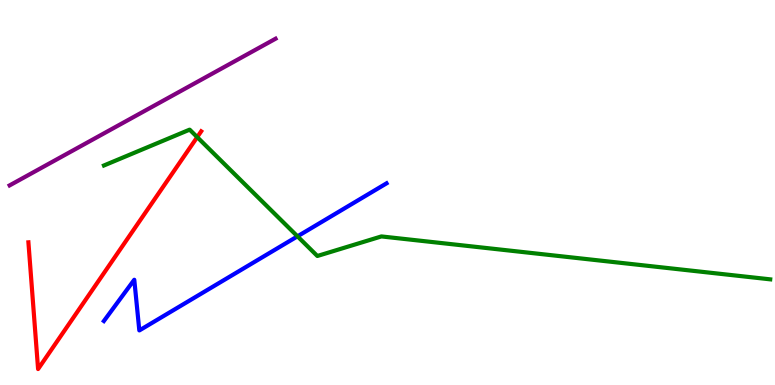[{'lines': ['blue', 'red'], 'intersections': []}, {'lines': ['green', 'red'], 'intersections': [{'x': 2.54, 'y': 6.44}]}, {'lines': ['purple', 'red'], 'intersections': []}, {'lines': ['blue', 'green'], 'intersections': [{'x': 3.84, 'y': 3.86}]}, {'lines': ['blue', 'purple'], 'intersections': []}, {'lines': ['green', 'purple'], 'intersections': []}]